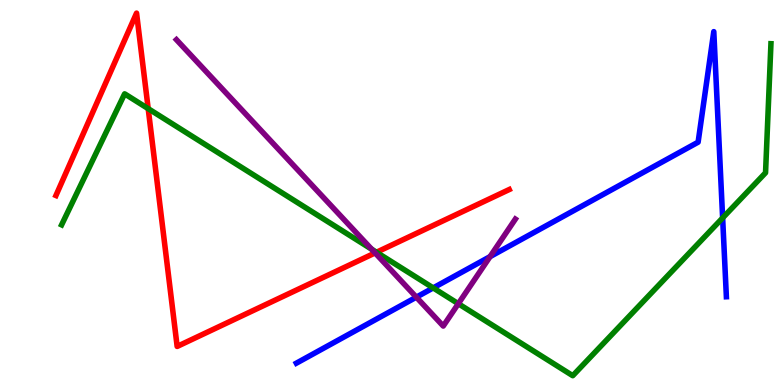[{'lines': ['blue', 'red'], 'intersections': []}, {'lines': ['green', 'red'], 'intersections': [{'x': 1.91, 'y': 7.18}, {'x': 4.86, 'y': 3.45}]}, {'lines': ['purple', 'red'], 'intersections': [{'x': 4.84, 'y': 3.43}]}, {'lines': ['blue', 'green'], 'intersections': [{'x': 5.59, 'y': 2.52}, {'x': 9.32, 'y': 4.34}]}, {'lines': ['blue', 'purple'], 'intersections': [{'x': 5.37, 'y': 2.28}, {'x': 6.32, 'y': 3.33}]}, {'lines': ['green', 'purple'], 'intersections': [{'x': 4.8, 'y': 3.53}, {'x': 5.91, 'y': 2.11}]}]